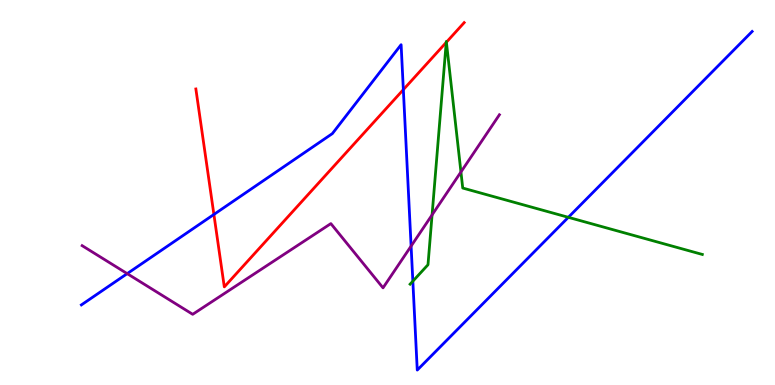[{'lines': ['blue', 'red'], 'intersections': [{'x': 2.76, 'y': 4.43}, {'x': 5.2, 'y': 7.67}]}, {'lines': ['green', 'red'], 'intersections': [{'x': 5.76, 'y': 8.9}, {'x': 5.76, 'y': 8.9}]}, {'lines': ['purple', 'red'], 'intersections': []}, {'lines': ['blue', 'green'], 'intersections': [{'x': 5.33, 'y': 2.7}, {'x': 7.33, 'y': 4.36}]}, {'lines': ['blue', 'purple'], 'intersections': [{'x': 1.64, 'y': 2.89}, {'x': 5.3, 'y': 3.61}]}, {'lines': ['green', 'purple'], 'intersections': [{'x': 5.58, 'y': 4.42}, {'x': 5.95, 'y': 5.53}]}]